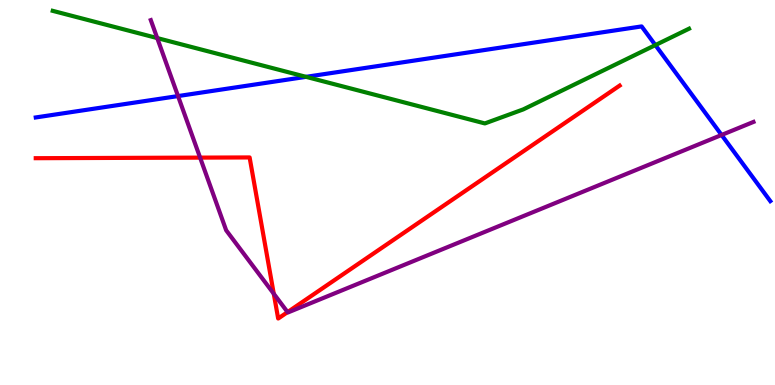[{'lines': ['blue', 'red'], 'intersections': []}, {'lines': ['green', 'red'], 'intersections': []}, {'lines': ['purple', 'red'], 'intersections': [{'x': 2.58, 'y': 5.91}, {'x': 3.53, 'y': 2.37}, {'x': 3.71, 'y': 1.89}]}, {'lines': ['blue', 'green'], 'intersections': [{'x': 3.95, 'y': 8.0}, {'x': 8.46, 'y': 8.83}]}, {'lines': ['blue', 'purple'], 'intersections': [{'x': 2.3, 'y': 7.5}, {'x': 9.31, 'y': 6.49}]}, {'lines': ['green', 'purple'], 'intersections': [{'x': 2.03, 'y': 9.01}]}]